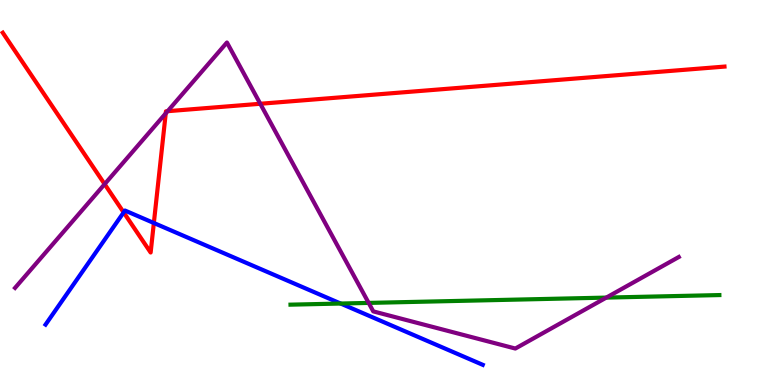[{'lines': ['blue', 'red'], 'intersections': [{'x': 1.6, 'y': 4.48}, {'x': 1.99, 'y': 4.21}]}, {'lines': ['green', 'red'], 'intersections': []}, {'lines': ['purple', 'red'], 'intersections': [{'x': 1.35, 'y': 5.22}, {'x': 2.14, 'y': 7.06}, {'x': 2.16, 'y': 7.11}, {'x': 3.36, 'y': 7.3}]}, {'lines': ['blue', 'green'], 'intersections': [{'x': 4.4, 'y': 2.12}]}, {'lines': ['blue', 'purple'], 'intersections': []}, {'lines': ['green', 'purple'], 'intersections': [{'x': 4.76, 'y': 2.13}, {'x': 7.82, 'y': 2.27}]}]